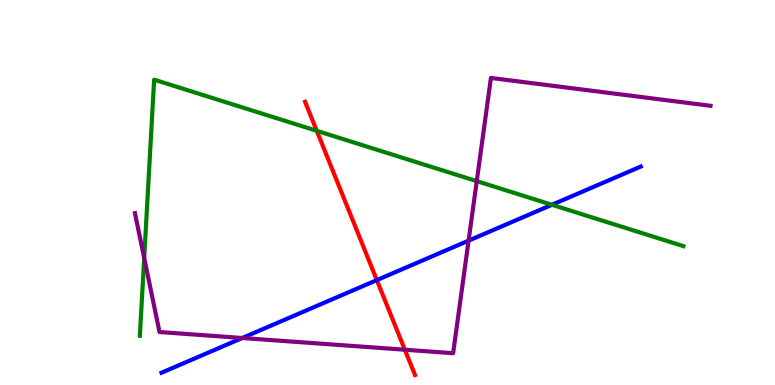[{'lines': ['blue', 'red'], 'intersections': [{'x': 4.86, 'y': 2.72}]}, {'lines': ['green', 'red'], 'intersections': [{'x': 4.09, 'y': 6.6}]}, {'lines': ['purple', 'red'], 'intersections': [{'x': 5.22, 'y': 0.916}]}, {'lines': ['blue', 'green'], 'intersections': [{'x': 7.12, 'y': 4.68}]}, {'lines': ['blue', 'purple'], 'intersections': [{'x': 3.13, 'y': 1.22}, {'x': 6.05, 'y': 3.75}]}, {'lines': ['green', 'purple'], 'intersections': [{'x': 1.86, 'y': 3.3}, {'x': 6.15, 'y': 5.3}]}]